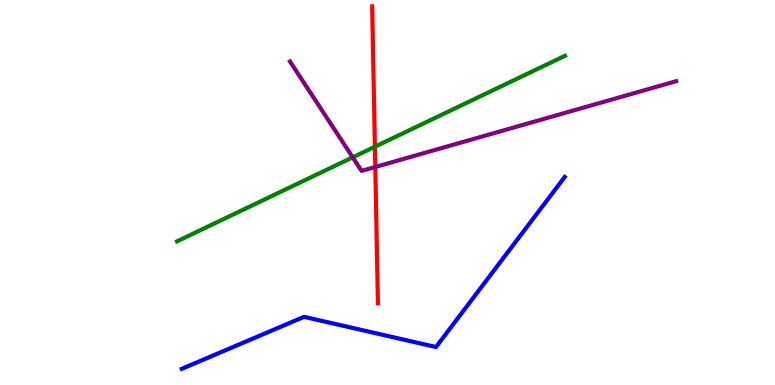[{'lines': ['blue', 'red'], 'intersections': []}, {'lines': ['green', 'red'], 'intersections': [{'x': 4.84, 'y': 6.19}]}, {'lines': ['purple', 'red'], 'intersections': [{'x': 4.84, 'y': 5.66}]}, {'lines': ['blue', 'green'], 'intersections': []}, {'lines': ['blue', 'purple'], 'intersections': []}, {'lines': ['green', 'purple'], 'intersections': [{'x': 4.55, 'y': 5.91}]}]